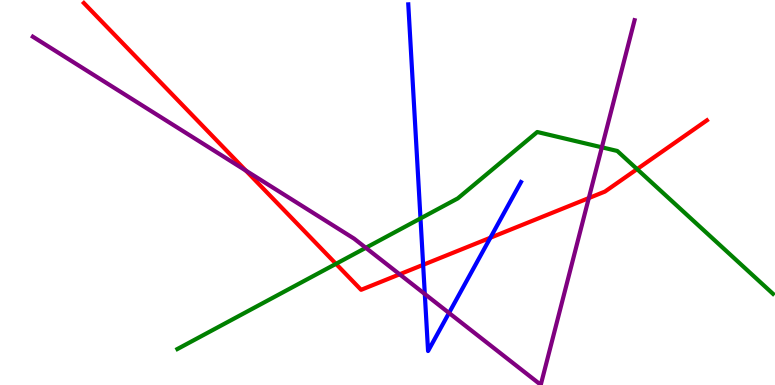[{'lines': ['blue', 'red'], 'intersections': [{'x': 5.46, 'y': 3.12}, {'x': 6.33, 'y': 3.82}]}, {'lines': ['green', 'red'], 'intersections': [{'x': 4.34, 'y': 3.15}, {'x': 8.22, 'y': 5.61}]}, {'lines': ['purple', 'red'], 'intersections': [{'x': 3.17, 'y': 5.57}, {'x': 5.16, 'y': 2.88}, {'x': 7.6, 'y': 4.86}]}, {'lines': ['blue', 'green'], 'intersections': [{'x': 5.43, 'y': 4.33}]}, {'lines': ['blue', 'purple'], 'intersections': [{'x': 5.48, 'y': 2.36}, {'x': 5.79, 'y': 1.87}]}, {'lines': ['green', 'purple'], 'intersections': [{'x': 4.72, 'y': 3.56}, {'x': 7.77, 'y': 6.17}]}]